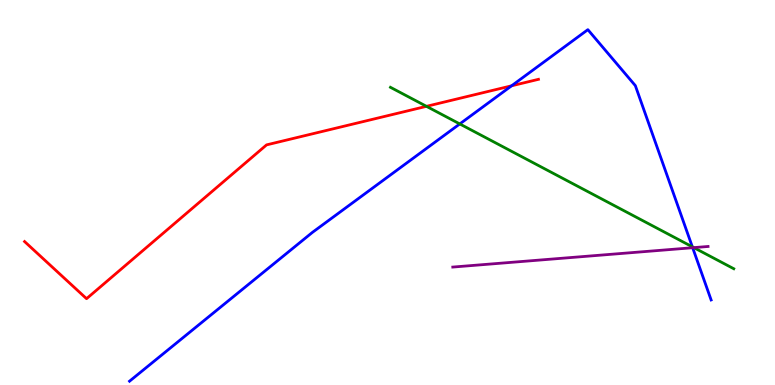[{'lines': ['blue', 'red'], 'intersections': [{'x': 6.6, 'y': 7.77}]}, {'lines': ['green', 'red'], 'intersections': [{'x': 5.5, 'y': 7.24}]}, {'lines': ['purple', 'red'], 'intersections': []}, {'lines': ['blue', 'green'], 'intersections': [{'x': 5.93, 'y': 6.78}, {'x': 8.93, 'y': 3.59}]}, {'lines': ['blue', 'purple'], 'intersections': [{'x': 8.94, 'y': 3.57}]}, {'lines': ['green', 'purple'], 'intersections': [{'x': 8.95, 'y': 3.57}]}]